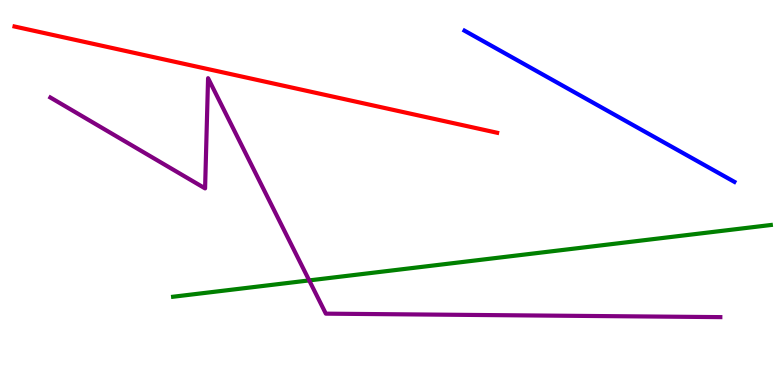[{'lines': ['blue', 'red'], 'intersections': []}, {'lines': ['green', 'red'], 'intersections': []}, {'lines': ['purple', 'red'], 'intersections': []}, {'lines': ['blue', 'green'], 'intersections': []}, {'lines': ['blue', 'purple'], 'intersections': []}, {'lines': ['green', 'purple'], 'intersections': [{'x': 3.99, 'y': 2.72}]}]